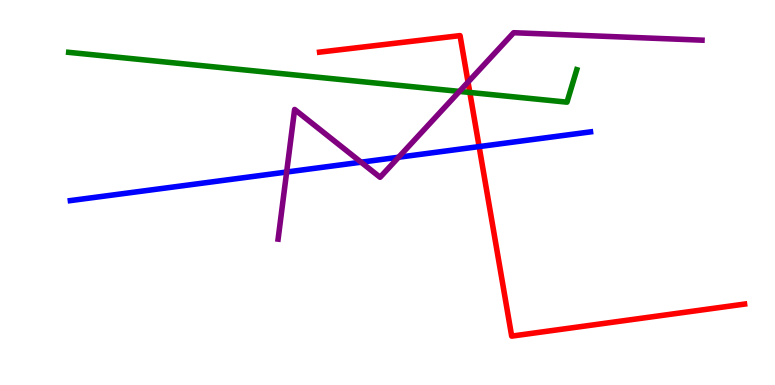[{'lines': ['blue', 'red'], 'intersections': [{'x': 6.18, 'y': 6.19}]}, {'lines': ['green', 'red'], 'intersections': [{'x': 6.06, 'y': 7.6}]}, {'lines': ['purple', 'red'], 'intersections': [{'x': 6.04, 'y': 7.87}]}, {'lines': ['blue', 'green'], 'intersections': []}, {'lines': ['blue', 'purple'], 'intersections': [{'x': 3.7, 'y': 5.53}, {'x': 4.66, 'y': 5.79}, {'x': 5.14, 'y': 5.92}]}, {'lines': ['green', 'purple'], 'intersections': [{'x': 5.93, 'y': 7.63}]}]